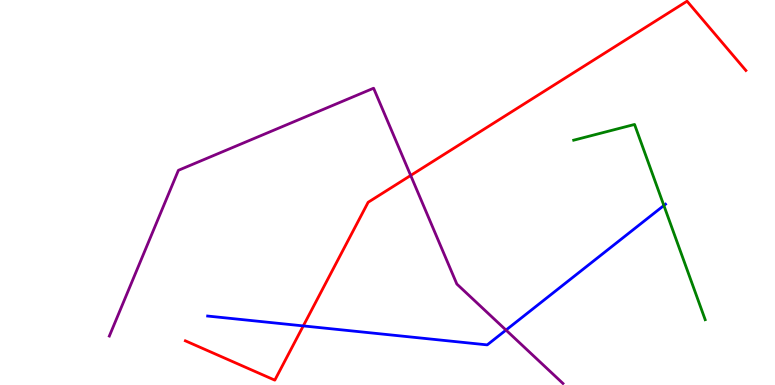[{'lines': ['blue', 'red'], 'intersections': [{'x': 3.91, 'y': 1.53}]}, {'lines': ['green', 'red'], 'intersections': []}, {'lines': ['purple', 'red'], 'intersections': [{'x': 5.3, 'y': 5.44}]}, {'lines': ['blue', 'green'], 'intersections': [{'x': 8.57, 'y': 4.66}]}, {'lines': ['blue', 'purple'], 'intersections': [{'x': 6.53, 'y': 1.43}]}, {'lines': ['green', 'purple'], 'intersections': []}]